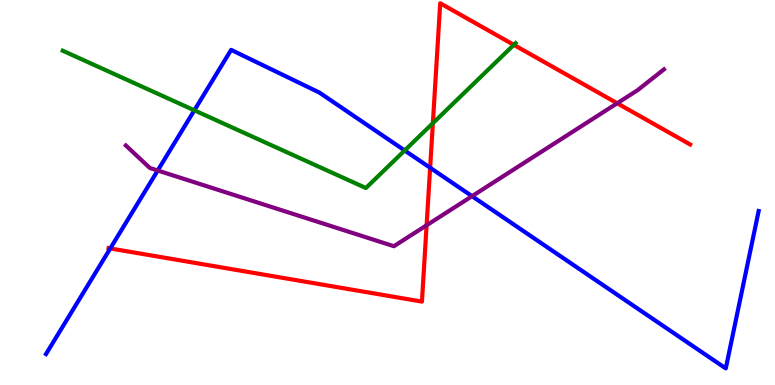[{'lines': ['blue', 'red'], 'intersections': [{'x': 1.42, 'y': 3.55}, {'x': 5.55, 'y': 5.64}]}, {'lines': ['green', 'red'], 'intersections': [{'x': 5.59, 'y': 6.8}, {'x': 6.63, 'y': 8.83}]}, {'lines': ['purple', 'red'], 'intersections': [{'x': 5.5, 'y': 4.15}, {'x': 7.96, 'y': 7.32}]}, {'lines': ['blue', 'green'], 'intersections': [{'x': 2.51, 'y': 7.13}, {'x': 5.22, 'y': 6.09}]}, {'lines': ['blue', 'purple'], 'intersections': [{'x': 2.04, 'y': 5.57}, {'x': 6.09, 'y': 4.9}]}, {'lines': ['green', 'purple'], 'intersections': []}]